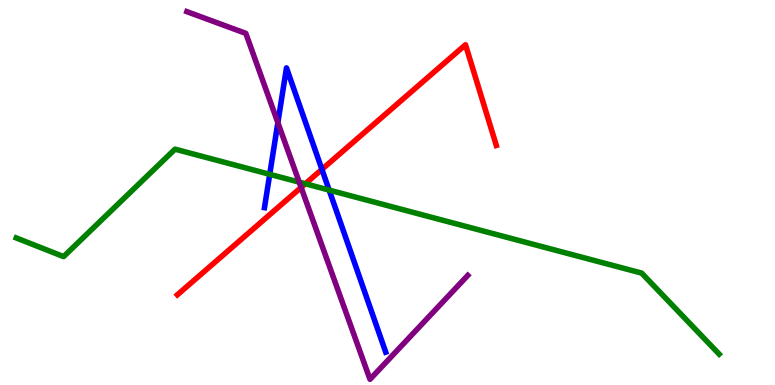[{'lines': ['blue', 'red'], 'intersections': [{'x': 4.15, 'y': 5.6}]}, {'lines': ['green', 'red'], 'intersections': [{'x': 3.94, 'y': 5.23}]}, {'lines': ['purple', 'red'], 'intersections': [{'x': 3.89, 'y': 5.13}]}, {'lines': ['blue', 'green'], 'intersections': [{'x': 3.48, 'y': 5.47}, {'x': 4.25, 'y': 5.06}]}, {'lines': ['blue', 'purple'], 'intersections': [{'x': 3.59, 'y': 6.81}]}, {'lines': ['green', 'purple'], 'intersections': [{'x': 3.86, 'y': 5.27}]}]